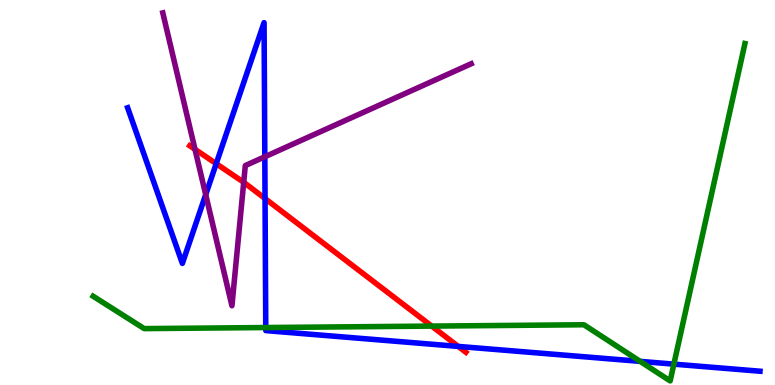[{'lines': ['blue', 'red'], 'intersections': [{'x': 2.79, 'y': 5.75}, {'x': 3.42, 'y': 4.84}, {'x': 5.91, 'y': 1.0}]}, {'lines': ['green', 'red'], 'intersections': [{'x': 5.57, 'y': 1.53}]}, {'lines': ['purple', 'red'], 'intersections': [{'x': 2.52, 'y': 6.12}, {'x': 3.14, 'y': 5.27}]}, {'lines': ['blue', 'green'], 'intersections': [{'x': 3.43, 'y': 1.49}, {'x': 8.26, 'y': 0.614}, {'x': 8.7, 'y': 0.542}]}, {'lines': ['blue', 'purple'], 'intersections': [{'x': 2.65, 'y': 4.94}, {'x': 3.42, 'y': 5.93}]}, {'lines': ['green', 'purple'], 'intersections': []}]